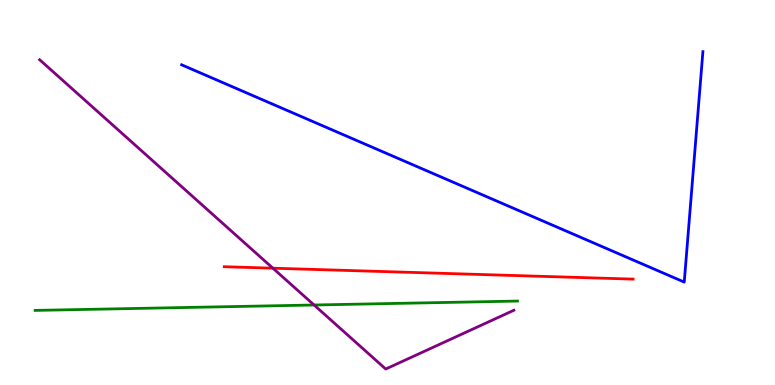[{'lines': ['blue', 'red'], 'intersections': []}, {'lines': ['green', 'red'], 'intersections': []}, {'lines': ['purple', 'red'], 'intersections': [{'x': 3.52, 'y': 3.03}]}, {'lines': ['blue', 'green'], 'intersections': []}, {'lines': ['blue', 'purple'], 'intersections': []}, {'lines': ['green', 'purple'], 'intersections': [{'x': 4.05, 'y': 2.08}]}]